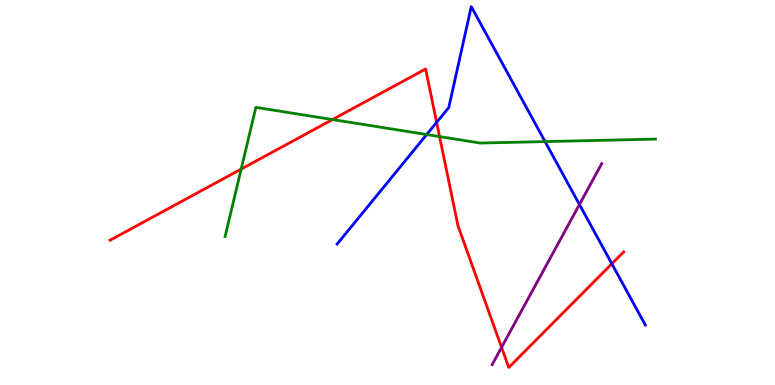[{'lines': ['blue', 'red'], 'intersections': [{'x': 5.63, 'y': 6.82}, {'x': 7.89, 'y': 3.15}]}, {'lines': ['green', 'red'], 'intersections': [{'x': 3.11, 'y': 5.61}, {'x': 4.29, 'y': 6.89}, {'x': 5.67, 'y': 6.45}]}, {'lines': ['purple', 'red'], 'intersections': [{'x': 6.47, 'y': 0.978}]}, {'lines': ['blue', 'green'], 'intersections': [{'x': 5.51, 'y': 6.51}, {'x': 7.03, 'y': 6.32}]}, {'lines': ['blue', 'purple'], 'intersections': [{'x': 7.48, 'y': 4.69}]}, {'lines': ['green', 'purple'], 'intersections': []}]